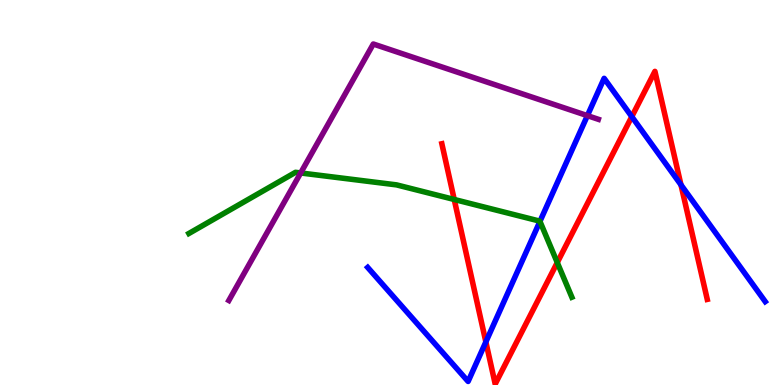[{'lines': ['blue', 'red'], 'intersections': [{'x': 6.27, 'y': 1.12}, {'x': 8.15, 'y': 6.97}, {'x': 8.79, 'y': 5.2}]}, {'lines': ['green', 'red'], 'intersections': [{'x': 5.86, 'y': 4.82}, {'x': 7.19, 'y': 3.18}]}, {'lines': ['purple', 'red'], 'intersections': []}, {'lines': ['blue', 'green'], 'intersections': [{'x': 6.97, 'y': 4.25}]}, {'lines': ['blue', 'purple'], 'intersections': [{'x': 7.58, 'y': 7.0}]}, {'lines': ['green', 'purple'], 'intersections': [{'x': 3.88, 'y': 5.51}]}]